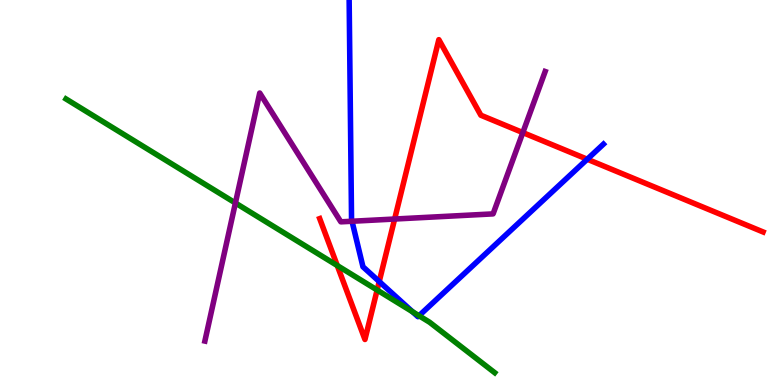[{'lines': ['blue', 'red'], 'intersections': [{'x': 4.89, 'y': 2.69}, {'x': 7.58, 'y': 5.86}]}, {'lines': ['green', 'red'], 'intersections': [{'x': 4.35, 'y': 3.1}, {'x': 4.87, 'y': 2.47}]}, {'lines': ['purple', 'red'], 'intersections': [{'x': 5.09, 'y': 4.31}, {'x': 6.75, 'y': 6.56}]}, {'lines': ['blue', 'green'], 'intersections': [{'x': 5.32, 'y': 1.9}, {'x': 5.41, 'y': 1.8}]}, {'lines': ['blue', 'purple'], 'intersections': [{'x': 4.54, 'y': 4.25}]}, {'lines': ['green', 'purple'], 'intersections': [{'x': 3.04, 'y': 4.73}]}]